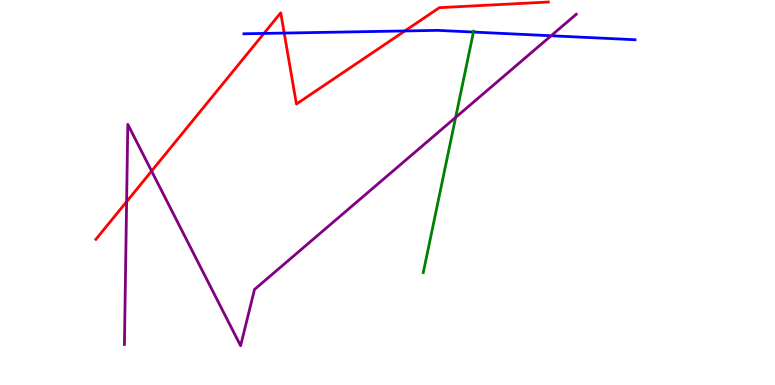[{'lines': ['blue', 'red'], 'intersections': [{'x': 3.41, 'y': 9.13}, {'x': 3.67, 'y': 9.14}, {'x': 5.22, 'y': 9.2}]}, {'lines': ['green', 'red'], 'intersections': []}, {'lines': ['purple', 'red'], 'intersections': [{'x': 1.63, 'y': 4.76}, {'x': 1.96, 'y': 5.56}]}, {'lines': ['blue', 'green'], 'intersections': [{'x': 6.11, 'y': 9.17}]}, {'lines': ['blue', 'purple'], 'intersections': [{'x': 7.11, 'y': 9.07}]}, {'lines': ['green', 'purple'], 'intersections': [{'x': 5.88, 'y': 6.95}]}]